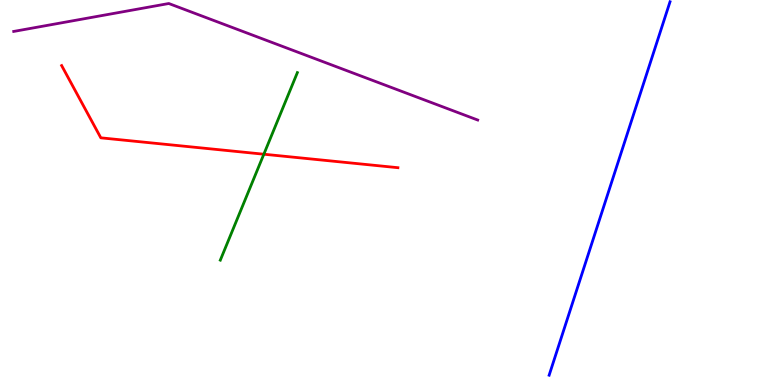[{'lines': ['blue', 'red'], 'intersections': []}, {'lines': ['green', 'red'], 'intersections': [{'x': 3.4, 'y': 5.99}]}, {'lines': ['purple', 'red'], 'intersections': []}, {'lines': ['blue', 'green'], 'intersections': []}, {'lines': ['blue', 'purple'], 'intersections': []}, {'lines': ['green', 'purple'], 'intersections': []}]